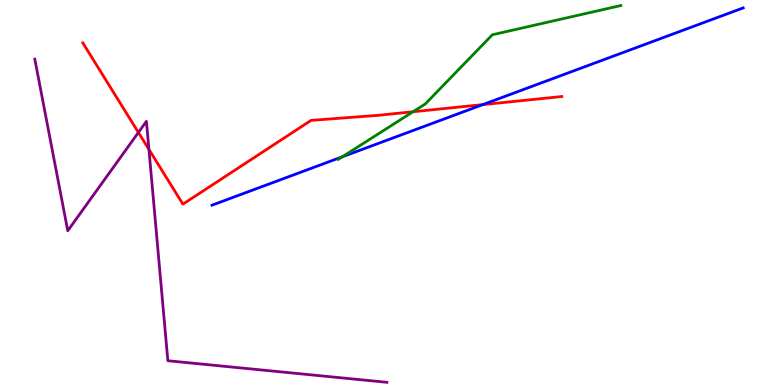[{'lines': ['blue', 'red'], 'intersections': [{'x': 6.23, 'y': 7.28}]}, {'lines': ['green', 'red'], 'intersections': [{'x': 5.33, 'y': 7.1}]}, {'lines': ['purple', 'red'], 'intersections': [{'x': 1.79, 'y': 6.56}, {'x': 1.92, 'y': 6.12}]}, {'lines': ['blue', 'green'], 'intersections': [{'x': 4.42, 'y': 5.93}]}, {'lines': ['blue', 'purple'], 'intersections': []}, {'lines': ['green', 'purple'], 'intersections': []}]